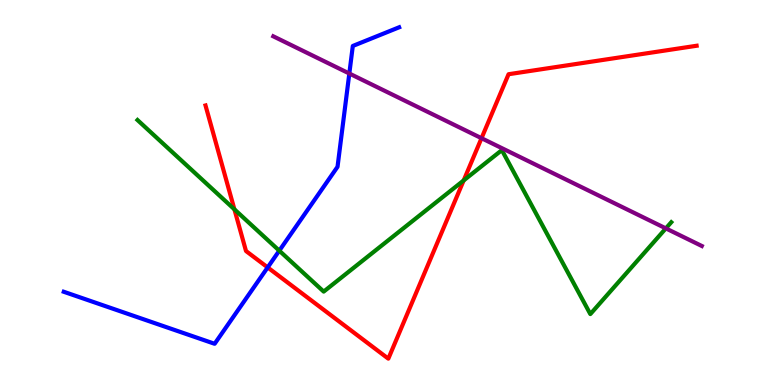[{'lines': ['blue', 'red'], 'intersections': [{'x': 3.45, 'y': 3.05}]}, {'lines': ['green', 'red'], 'intersections': [{'x': 3.02, 'y': 4.56}, {'x': 5.98, 'y': 5.31}]}, {'lines': ['purple', 'red'], 'intersections': [{'x': 6.21, 'y': 6.41}]}, {'lines': ['blue', 'green'], 'intersections': [{'x': 3.6, 'y': 3.49}]}, {'lines': ['blue', 'purple'], 'intersections': [{'x': 4.51, 'y': 8.09}]}, {'lines': ['green', 'purple'], 'intersections': [{'x': 8.59, 'y': 4.07}]}]